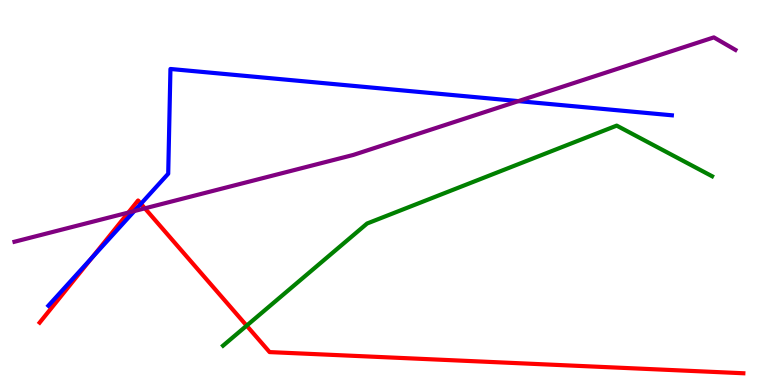[{'lines': ['blue', 'red'], 'intersections': [{'x': 1.19, 'y': 3.31}, {'x': 1.82, 'y': 4.71}]}, {'lines': ['green', 'red'], 'intersections': [{'x': 3.18, 'y': 1.54}]}, {'lines': ['purple', 'red'], 'intersections': [{'x': 1.66, 'y': 4.48}, {'x': 1.87, 'y': 4.59}]}, {'lines': ['blue', 'green'], 'intersections': []}, {'lines': ['blue', 'purple'], 'intersections': [{'x': 1.73, 'y': 4.52}, {'x': 6.69, 'y': 7.37}]}, {'lines': ['green', 'purple'], 'intersections': []}]